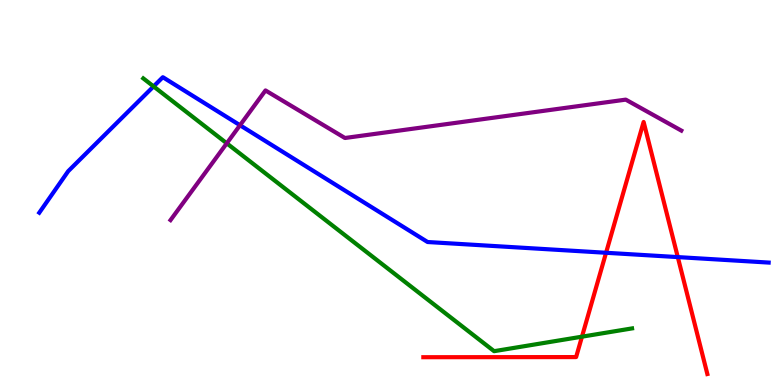[{'lines': ['blue', 'red'], 'intersections': [{'x': 7.82, 'y': 3.43}, {'x': 8.75, 'y': 3.32}]}, {'lines': ['green', 'red'], 'intersections': [{'x': 7.51, 'y': 1.26}]}, {'lines': ['purple', 'red'], 'intersections': []}, {'lines': ['blue', 'green'], 'intersections': [{'x': 1.98, 'y': 7.76}]}, {'lines': ['blue', 'purple'], 'intersections': [{'x': 3.1, 'y': 6.75}]}, {'lines': ['green', 'purple'], 'intersections': [{'x': 2.93, 'y': 6.28}]}]